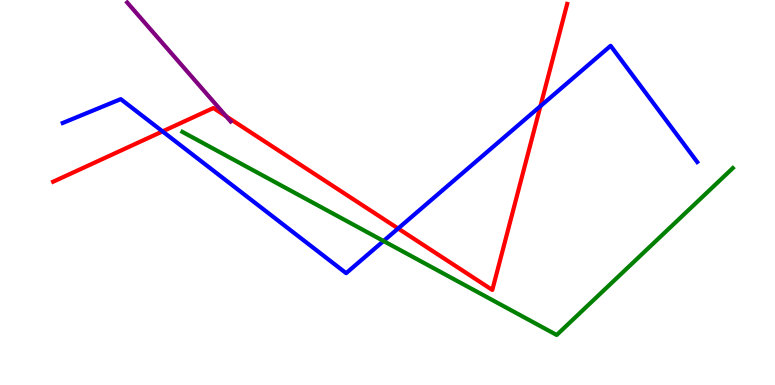[{'lines': ['blue', 'red'], 'intersections': [{'x': 2.1, 'y': 6.59}, {'x': 5.14, 'y': 4.07}, {'x': 6.97, 'y': 7.24}]}, {'lines': ['green', 'red'], 'intersections': []}, {'lines': ['purple', 'red'], 'intersections': [{'x': 2.92, 'y': 6.98}]}, {'lines': ['blue', 'green'], 'intersections': [{'x': 4.95, 'y': 3.74}]}, {'lines': ['blue', 'purple'], 'intersections': []}, {'lines': ['green', 'purple'], 'intersections': []}]